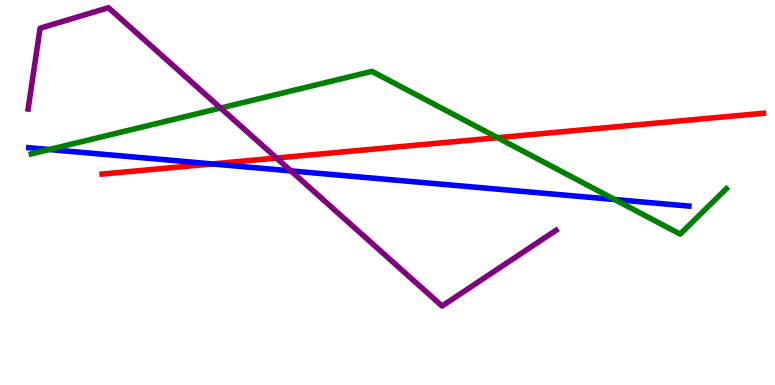[{'lines': ['blue', 'red'], 'intersections': [{'x': 2.74, 'y': 5.74}]}, {'lines': ['green', 'red'], 'intersections': [{'x': 6.42, 'y': 6.42}]}, {'lines': ['purple', 'red'], 'intersections': [{'x': 3.57, 'y': 5.9}]}, {'lines': ['blue', 'green'], 'intersections': [{'x': 0.636, 'y': 6.12}, {'x': 7.93, 'y': 4.82}]}, {'lines': ['blue', 'purple'], 'intersections': [{'x': 3.75, 'y': 5.56}]}, {'lines': ['green', 'purple'], 'intersections': [{'x': 2.85, 'y': 7.19}]}]